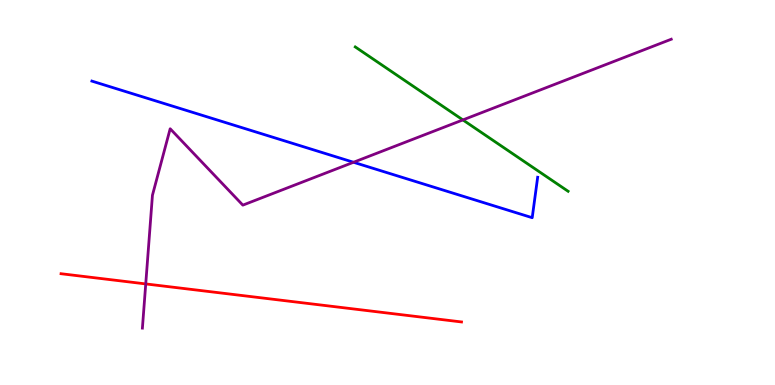[{'lines': ['blue', 'red'], 'intersections': []}, {'lines': ['green', 'red'], 'intersections': []}, {'lines': ['purple', 'red'], 'intersections': [{'x': 1.88, 'y': 2.63}]}, {'lines': ['blue', 'green'], 'intersections': []}, {'lines': ['blue', 'purple'], 'intersections': [{'x': 4.56, 'y': 5.79}]}, {'lines': ['green', 'purple'], 'intersections': [{'x': 5.97, 'y': 6.89}]}]